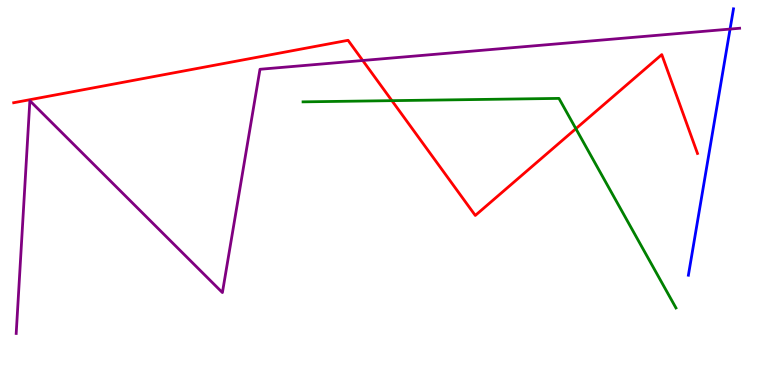[{'lines': ['blue', 'red'], 'intersections': []}, {'lines': ['green', 'red'], 'intersections': [{'x': 5.06, 'y': 7.39}, {'x': 7.43, 'y': 6.66}]}, {'lines': ['purple', 'red'], 'intersections': [{'x': 4.68, 'y': 8.43}]}, {'lines': ['blue', 'green'], 'intersections': []}, {'lines': ['blue', 'purple'], 'intersections': [{'x': 9.42, 'y': 9.24}]}, {'lines': ['green', 'purple'], 'intersections': []}]